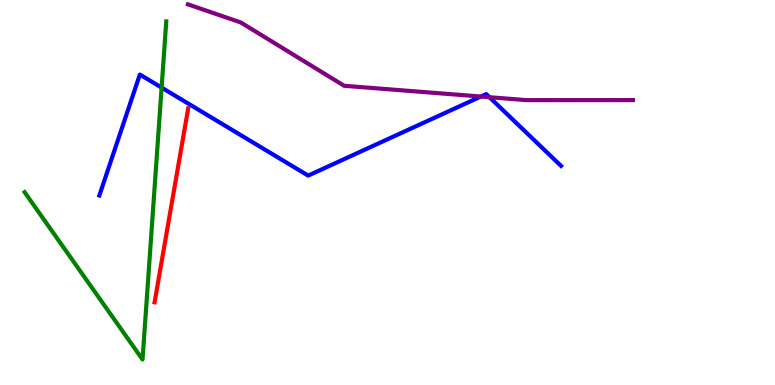[{'lines': ['blue', 'red'], 'intersections': []}, {'lines': ['green', 'red'], 'intersections': []}, {'lines': ['purple', 'red'], 'intersections': []}, {'lines': ['blue', 'green'], 'intersections': [{'x': 2.09, 'y': 7.72}]}, {'lines': ['blue', 'purple'], 'intersections': [{'x': 6.2, 'y': 7.49}, {'x': 6.32, 'y': 7.47}]}, {'lines': ['green', 'purple'], 'intersections': []}]